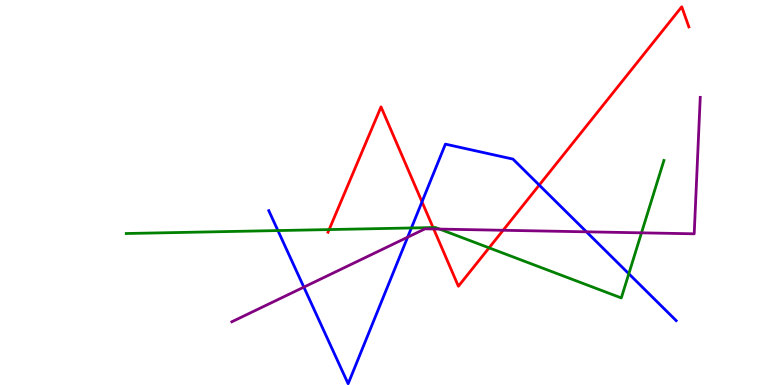[{'lines': ['blue', 'red'], 'intersections': [{'x': 5.44, 'y': 4.76}, {'x': 6.96, 'y': 5.19}]}, {'lines': ['green', 'red'], 'intersections': [{'x': 4.25, 'y': 4.04}, {'x': 5.59, 'y': 4.09}, {'x': 6.31, 'y': 3.56}]}, {'lines': ['purple', 'red'], 'intersections': [{'x': 5.6, 'y': 4.05}, {'x': 6.49, 'y': 4.02}]}, {'lines': ['blue', 'green'], 'intersections': [{'x': 3.59, 'y': 4.01}, {'x': 5.31, 'y': 4.08}, {'x': 8.11, 'y': 2.89}]}, {'lines': ['blue', 'purple'], 'intersections': [{'x': 3.92, 'y': 2.54}, {'x': 5.26, 'y': 3.84}, {'x': 7.57, 'y': 3.98}]}, {'lines': ['green', 'purple'], 'intersections': [{'x': 5.67, 'y': 4.05}, {'x': 8.28, 'y': 3.95}]}]